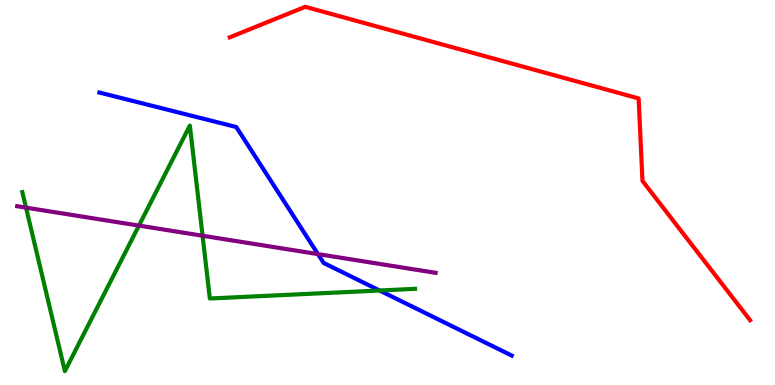[{'lines': ['blue', 'red'], 'intersections': []}, {'lines': ['green', 'red'], 'intersections': []}, {'lines': ['purple', 'red'], 'intersections': []}, {'lines': ['blue', 'green'], 'intersections': [{'x': 4.9, 'y': 2.45}]}, {'lines': ['blue', 'purple'], 'intersections': [{'x': 4.1, 'y': 3.4}]}, {'lines': ['green', 'purple'], 'intersections': [{'x': 0.336, 'y': 4.61}, {'x': 1.79, 'y': 4.14}, {'x': 2.61, 'y': 3.88}]}]